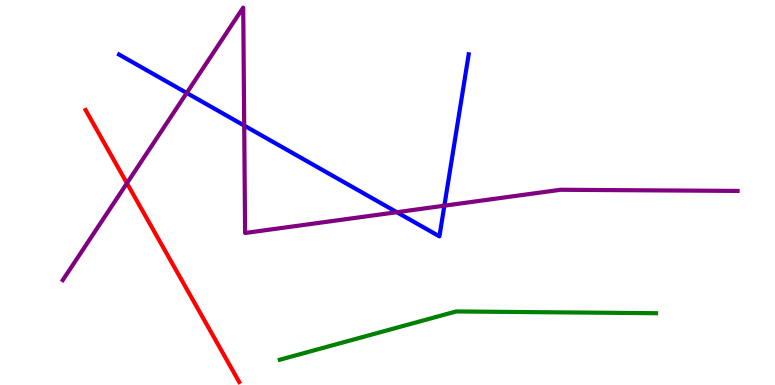[{'lines': ['blue', 'red'], 'intersections': []}, {'lines': ['green', 'red'], 'intersections': []}, {'lines': ['purple', 'red'], 'intersections': [{'x': 1.64, 'y': 5.24}]}, {'lines': ['blue', 'green'], 'intersections': []}, {'lines': ['blue', 'purple'], 'intersections': [{'x': 2.41, 'y': 7.59}, {'x': 3.15, 'y': 6.74}, {'x': 5.12, 'y': 4.49}, {'x': 5.73, 'y': 4.66}]}, {'lines': ['green', 'purple'], 'intersections': []}]